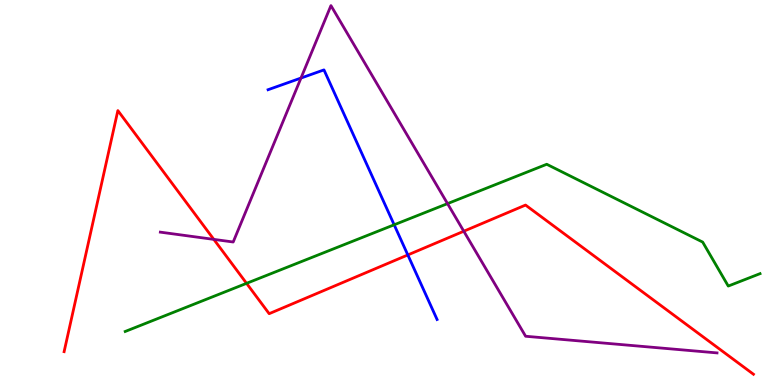[{'lines': ['blue', 'red'], 'intersections': [{'x': 5.26, 'y': 3.38}]}, {'lines': ['green', 'red'], 'intersections': [{'x': 3.18, 'y': 2.64}]}, {'lines': ['purple', 'red'], 'intersections': [{'x': 2.76, 'y': 3.78}, {'x': 5.98, 'y': 3.99}]}, {'lines': ['blue', 'green'], 'intersections': [{'x': 5.09, 'y': 4.16}]}, {'lines': ['blue', 'purple'], 'intersections': [{'x': 3.88, 'y': 7.97}]}, {'lines': ['green', 'purple'], 'intersections': [{'x': 5.77, 'y': 4.71}]}]